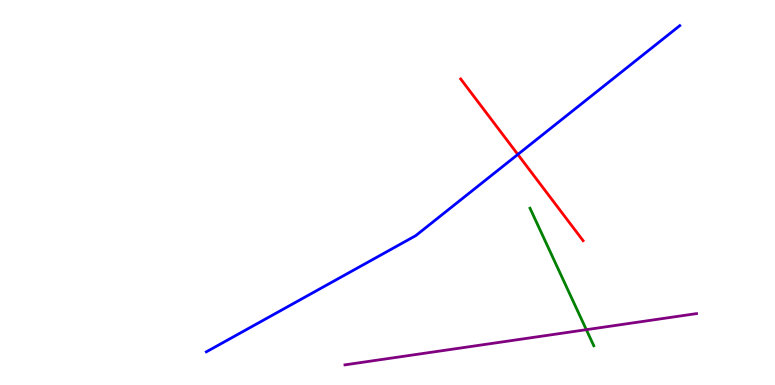[{'lines': ['blue', 'red'], 'intersections': [{'x': 6.68, 'y': 5.99}]}, {'lines': ['green', 'red'], 'intersections': []}, {'lines': ['purple', 'red'], 'intersections': []}, {'lines': ['blue', 'green'], 'intersections': []}, {'lines': ['blue', 'purple'], 'intersections': []}, {'lines': ['green', 'purple'], 'intersections': [{'x': 7.57, 'y': 1.44}]}]